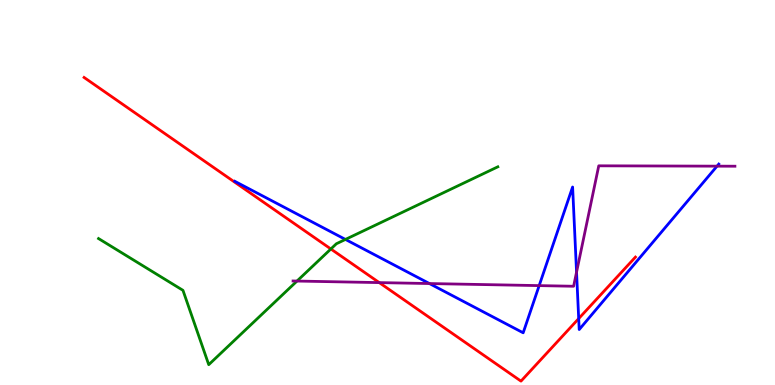[{'lines': ['blue', 'red'], 'intersections': [{'x': 7.47, 'y': 1.72}]}, {'lines': ['green', 'red'], 'intersections': [{'x': 4.27, 'y': 3.53}]}, {'lines': ['purple', 'red'], 'intersections': [{'x': 4.89, 'y': 2.66}]}, {'lines': ['blue', 'green'], 'intersections': [{'x': 4.46, 'y': 3.78}]}, {'lines': ['blue', 'purple'], 'intersections': [{'x': 5.54, 'y': 2.64}, {'x': 6.96, 'y': 2.58}, {'x': 7.44, 'y': 2.93}, {'x': 9.25, 'y': 5.68}]}, {'lines': ['green', 'purple'], 'intersections': [{'x': 3.83, 'y': 2.7}]}]